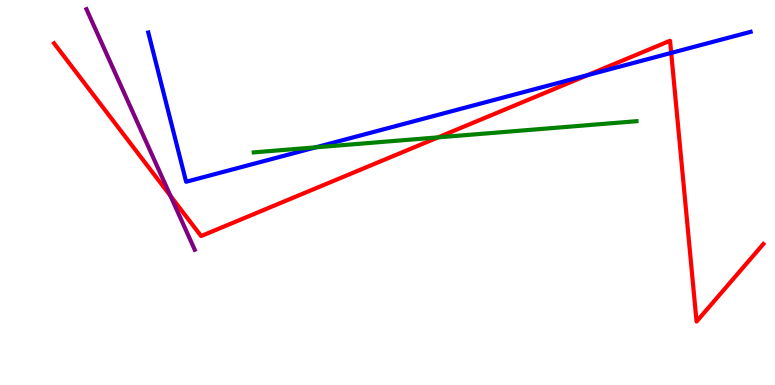[{'lines': ['blue', 'red'], 'intersections': [{'x': 7.58, 'y': 8.05}, {'x': 8.66, 'y': 8.63}]}, {'lines': ['green', 'red'], 'intersections': [{'x': 5.65, 'y': 6.43}]}, {'lines': ['purple', 'red'], 'intersections': [{'x': 2.2, 'y': 4.91}]}, {'lines': ['blue', 'green'], 'intersections': [{'x': 4.07, 'y': 6.17}]}, {'lines': ['blue', 'purple'], 'intersections': []}, {'lines': ['green', 'purple'], 'intersections': []}]